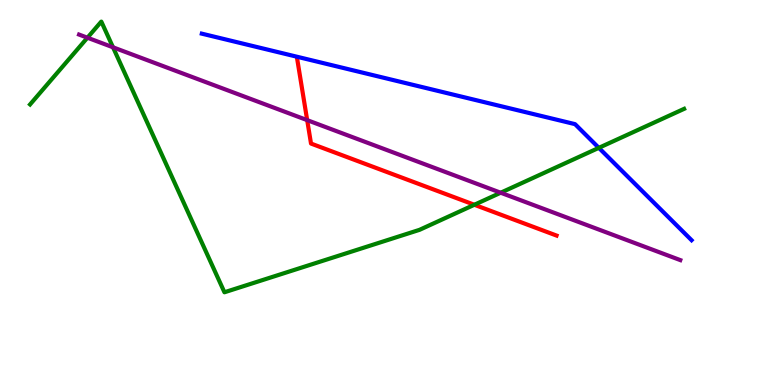[{'lines': ['blue', 'red'], 'intersections': []}, {'lines': ['green', 'red'], 'intersections': [{'x': 6.12, 'y': 4.68}]}, {'lines': ['purple', 'red'], 'intersections': [{'x': 3.96, 'y': 6.88}]}, {'lines': ['blue', 'green'], 'intersections': [{'x': 7.73, 'y': 6.16}]}, {'lines': ['blue', 'purple'], 'intersections': []}, {'lines': ['green', 'purple'], 'intersections': [{'x': 1.13, 'y': 9.02}, {'x': 1.46, 'y': 8.77}, {'x': 6.46, 'y': 4.99}]}]